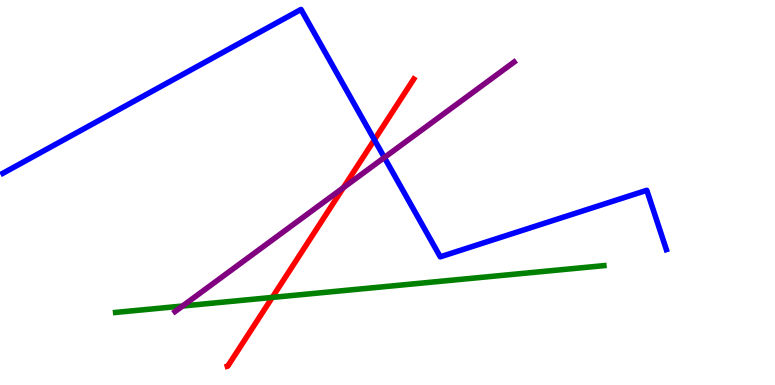[{'lines': ['blue', 'red'], 'intersections': [{'x': 4.83, 'y': 6.37}]}, {'lines': ['green', 'red'], 'intersections': [{'x': 3.51, 'y': 2.27}]}, {'lines': ['purple', 'red'], 'intersections': [{'x': 4.43, 'y': 5.13}]}, {'lines': ['blue', 'green'], 'intersections': []}, {'lines': ['blue', 'purple'], 'intersections': [{'x': 4.96, 'y': 5.91}]}, {'lines': ['green', 'purple'], 'intersections': [{'x': 2.36, 'y': 2.05}]}]